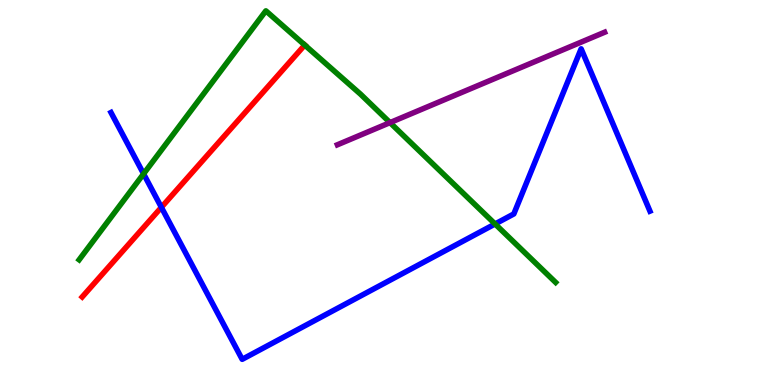[{'lines': ['blue', 'red'], 'intersections': [{'x': 2.08, 'y': 4.62}]}, {'lines': ['green', 'red'], 'intersections': [{'x': 3.93, 'y': 8.83}]}, {'lines': ['purple', 'red'], 'intersections': []}, {'lines': ['blue', 'green'], 'intersections': [{'x': 1.85, 'y': 5.48}, {'x': 6.39, 'y': 4.18}]}, {'lines': ['blue', 'purple'], 'intersections': []}, {'lines': ['green', 'purple'], 'intersections': [{'x': 5.03, 'y': 6.82}]}]